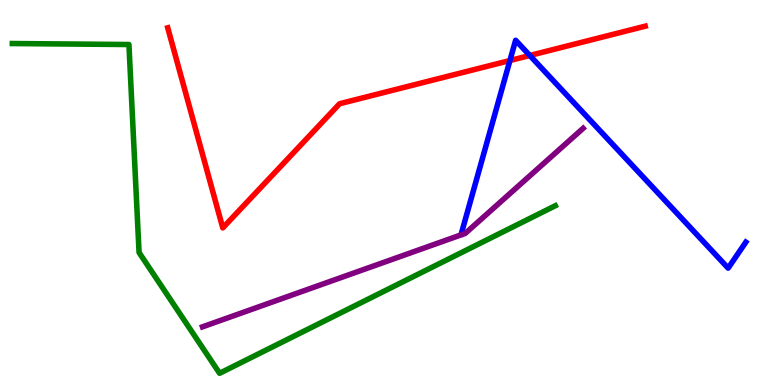[{'lines': ['blue', 'red'], 'intersections': [{'x': 6.58, 'y': 8.43}, {'x': 6.84, 'y': 8.56}]}, {'lines': ['green', 'red'], 'intersections': []}, {'lines': ['purple', 'red'], 'intersections': []}, {'lines': ['blue', 'green'], 'intersections': []}, {'lines': ['blue', 'purple'], 'intersections': []}, {'lines': ['green', 'purple'], 'intersections': []}]